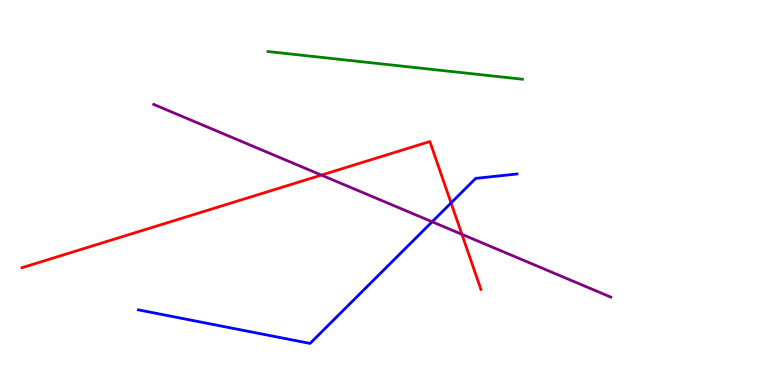[{'lines': ['blue', 'red'], 'intersections': [{'x': 5.82, 'y': 4.73}]}, {'lines': ['green', 'red'], 'intersections': []}, {'lines': ['purple', 'red'], 'intersections': [{'x': 4.15, 'y': 5.45}, {'x': 5.96, 'y': 3.91}]}, {'lines': ['blue', 'green'], 'intersections': []}, {'lines': ['blue', 'purple'], 'intersections': [{'x': 5.58, 'y': 4.24}]}, {'lines': ['green', 'purple'], 'intersections': []}]